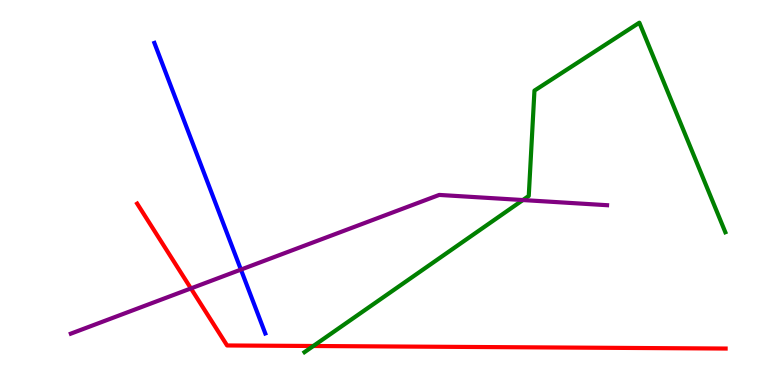[{'lines': ['blue', 'red'], 'intersections': []}, {'lines': ['green', 'red'], 'intersections': [{'x': 4.04, 'y': 1.01}]}, {'lines': ['purple', 'red'], 'intersections': [{'x': 2.46, 'y': 2.51}]}, {'lines': ['blue', 'green'], 'intersections': []}, {'lines': ['blue', 'purple'], 'intersections': [{'x': 3.11, 'y': 3.0}]}, {'lines': ['green', 'purple'], 'intersections': [{'x': 6.75, 'y': 4.8}]}]